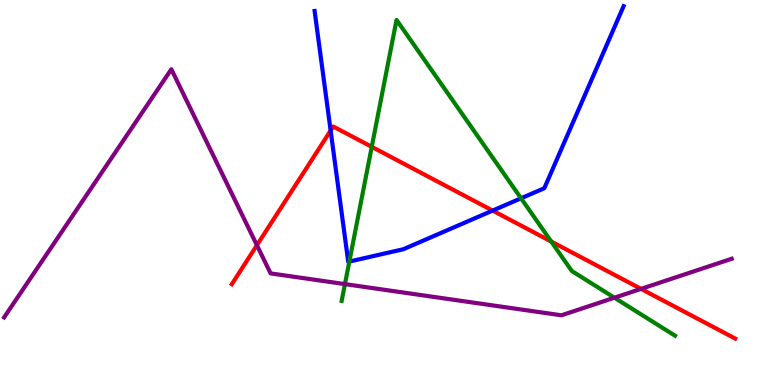[{'lines': ['blue', 'red'], 'intersections': [{'x': 4.27, 'y': 6.61}, {'x': 6.36, 'y': 4.53}]}, {'lines': ['green', 'red'], 'intersections': [{'x': 4.8, 'y': 6.19}, {'x': 7.11, 'y': 3.73}]}, {'lines': ['purple', 'red'], 'intersections': [{'x': 3.31, 'y': 3.63}, {'x': 8.27, 'y': 2.5}]}, {'lines': ['blue', 'green'], 'intersections': [{'x': 4.51, 'y': 3.21}, {'x': 6.72, 'y': 4.85}]}, {'lines': ['blue', 'purple'], 'intersections': []}, {'lines': ['green', 'purple'], 'intersections': [{'x': 4.45, 'y': 2.62}, {'x': 7.93, 'y': 2.27}]}]